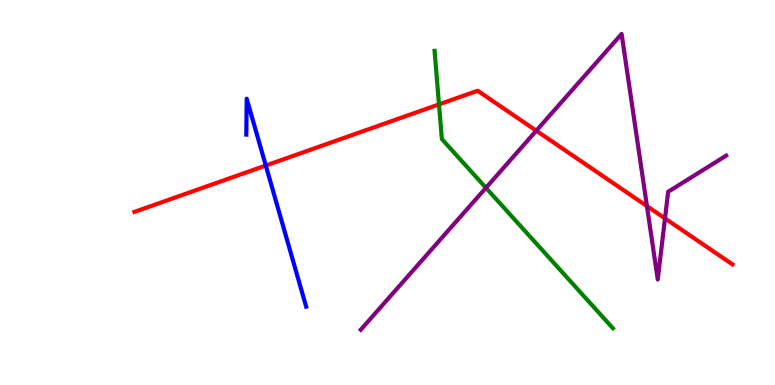[{'lines': ['blue', 'red'], 'intersections': [{'x': 3.43, 'y': 5.7}]}, {'lines': ['green', 'red'], 'intersections': [{'x': 5.66, 'y': 7.29}]}, {'lines': ['purple', 'red'], 'intersections': [{'x': 6.92, 'y': 6.6}, {'x': 8.35, 'y': 4.65}, {'x': 8.58, 'y': 4.33}]}, {'lines': ['blue', 'green'], 'intersections': []}, {'lines': ['blue', 'purple'], 'intersections': []}, {'lines': ['green', 'purple'], 'intersections': [{'x': 6.27, 'y': 5.12}]}]